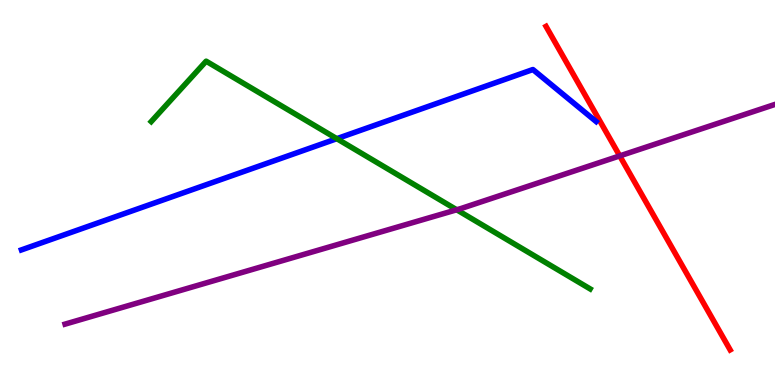[{'lines': ['blue', 'red'], 'intersections': []}, {'lines': ['green', 'red'], 'intersections': []}, {'lines': ['purple', 'red'], 'intersections': [{'x': 8.0, 'y': 5.95}]}, {'lines': ['blue', 'green'], 'intersections': [{'x': 4.35, 'y': 6.4}]}, {'lines': ['blue', 'purple'], 'intersections': []}, {'lines': ['green', 'purple'], 'intersections': [{'x': 5.89, 'y': 4.55}]}]